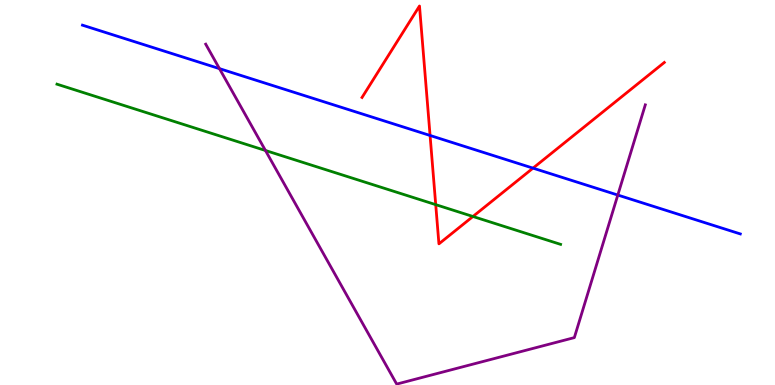[{'lines': ['blue', 'red'], 'intersections': [{'x': 5.55, 'y': 6.48}, {'x': 6.88, 'y': 5.63}]}, {'lines': ['green', 'red'], 'intersections': [{'x': 5.62, 'y': 4.68}, {'x': 6.1, 'y': 4.38}]}, {'lines': ['purple', 'red'], 'intersections': []}, {'lines': ['blue', 'green'], 'intersections': []}, {'lines': ['blue', 'purple'], 'intersections': [{'x': 2.83, 'y': 8.22}, {'x': 7.97, 'y': 4.93}]}, {'lines': ['green', 'purple'], 'intersections': [{'x': 3.43, 'y': 6.09}]}]